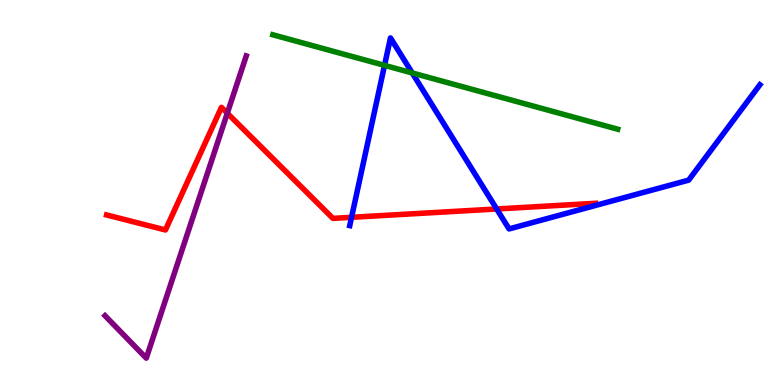[{'lines': ['blue', 'red'], 'intersections': [{'x': 4.54, 'y': 4.36}, {'x': 6.41, 'y': 4.57}]}, {'lines': ['green', 'red'], 'intersections': []}, {'lines': ['purple', 'red'], 'intersections': [{'x': 2.93, 'y': 7.06}]}, {'lines': ['blue', 'green'], 'intersections': [{'x': 4.96, 'y': 8.3}, {'x': 5.32, 'y': 8.11}]}, {'lines': ['blue', 'purple'], 'intersections': []}, {'lines': ['green', 'purple'], 'intersections': []}]